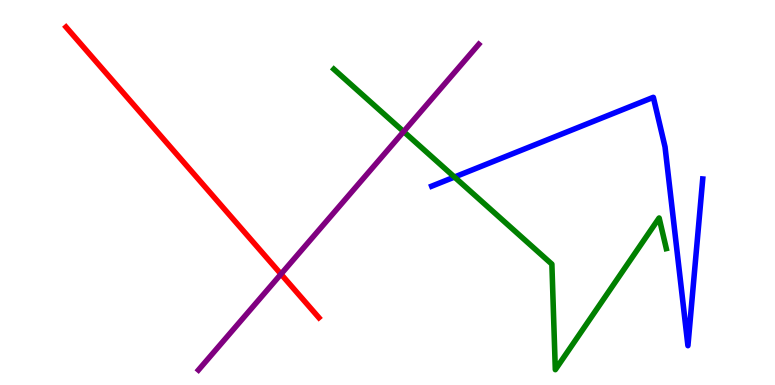[{'lines': ['blue', 'red'], 'intersections': []}, {'lines': ['green', 'red'], 'intersections': []}, {'lines': ['purple', 'red'], 'intersections': [{'x': 3.63, 'y': 2.88}]}, {'lines': ['blue', 'green'], 'intersections': [{'x': 5.86, 'y': 5.4}]}, {'lines': ['blue', 'purple'], 'intersections': []}, {'lines': ['green', 'purple'], 'intersections': [{'x': 5.21, 'y': 6.58}]}]